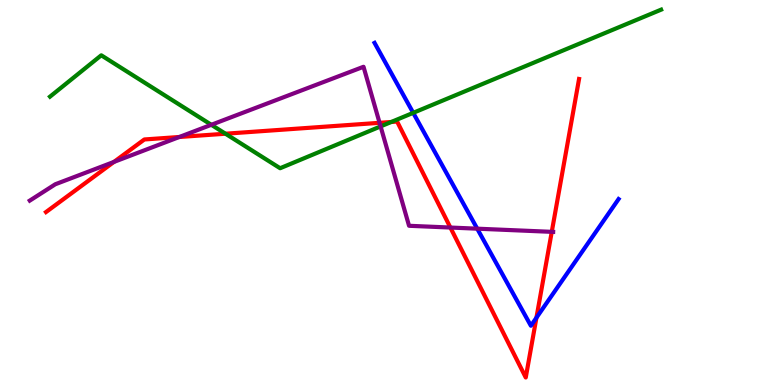[{'lines': ['blue', 'red'], 'intersections': [{'x': 6.92, 'y': 1.75}]}, {'lines': ['green', 'red'], 'intersections': [{'x': 2.91, 'y': 6.53}, {'x': 5.05, 'y': 6.83}]}, {'lines': ['purple', 'red'], 'intersections': [{'x': 1.47, 'y': 5.79}, {'x': 2.31, 'y': 6.44}, {'x': 4.9, 'y': 6.81}, {'x': 5.81, 'y': 4.09}, {'x': 7.12, 'y': 3.98}]}, {'lines': ['blue', 'green'], 'intersections': [{'x': 5.33, 'y': 7.07}]}, {'lines': ['blue', 'purple'], 'intersections': [{'x': 6.16, 'y': 4.06}]}, {'lines': ['green', 'purple'], 'intersections': [{'x': 2.73, 'y': 6.76}, {'x': 4.91, 'y': 6.72}]}]